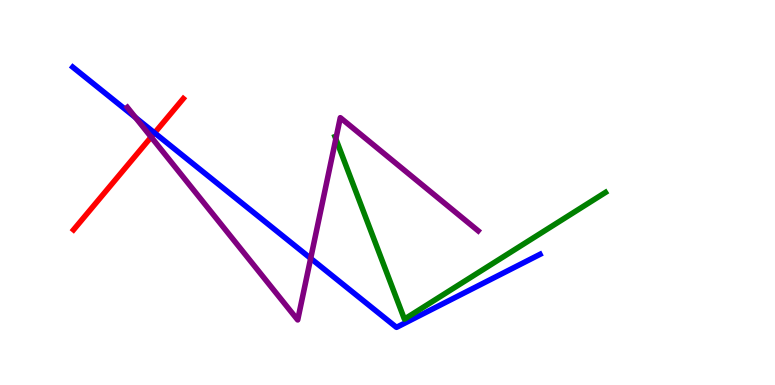[{'lines': ['blue', 'red'], 'intersections': [{'x': 1.99, 'y': 6.55}]}, {'lines': ['green', 'red'], 'intersections': []}, {'lines': ['purple', 'red'], 'intersections': [{'x': 1.95, 'y': 6.44}]}, {'lines': ['blue', 'green'], 'intersections': []}, {'lines': ['blue', 'purple'], 'intersections': [{'x': 1.75, 'y': 6.95}, {'x': 4.01, 'y': 3.29}]}, {'lines': ['green', 'purple'], 'intersections': [{'x': 4.33, 'y': 6.39}]}]